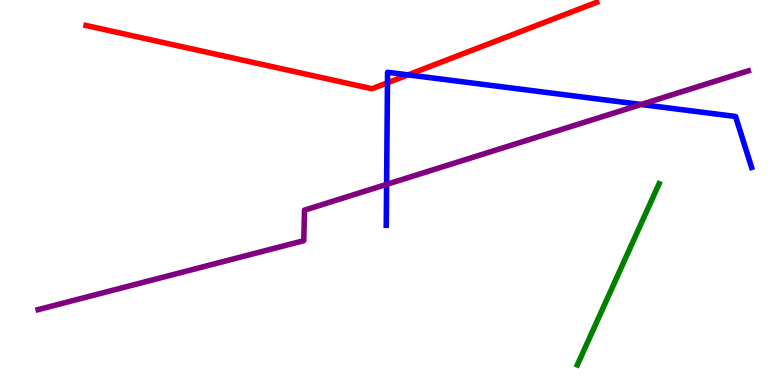[{'lines': ['blue', 'red'], 'intersections': [{'x': 5.0, 'y': 7.85}, {'x': 5.27, 'y': 8.06}]}, {'lines': ['green', 'red'], 'intersections': []}, {'lines': ['purple', 'red'], 'intersections': []}, {'lines': ['blue', 'green'], 'intersections': []}, {'lines': ['blue', 'purple'], 'intersections': [{'x': 4.99, 'y': 5.21}, {'x': 8.27, 'y': 7.29}]}, {'lines': ['green', 'purple'], 'intersections': []}]